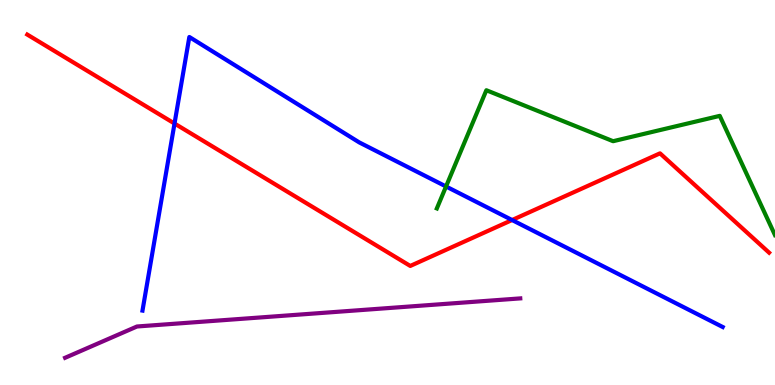[{'lines': ['blue', 'red'], 'intersections': [{'x': 2.25, 'y': 6.79}, {'x': 6.61, 'y': 4.28}]}, {'lines': ['green', 'red'], 'intersections': []}, {'lines': ['purple', 'red'], 'intersections': []}, {'lines': ['blue', 'green'], 'intersections': [{'x': 5.76, 'y': 5.16}]}, {'lines': ['blue', 'purple'], 'intersections': []}, {'lines': ['green', 'purple'], 'intersections': []}]